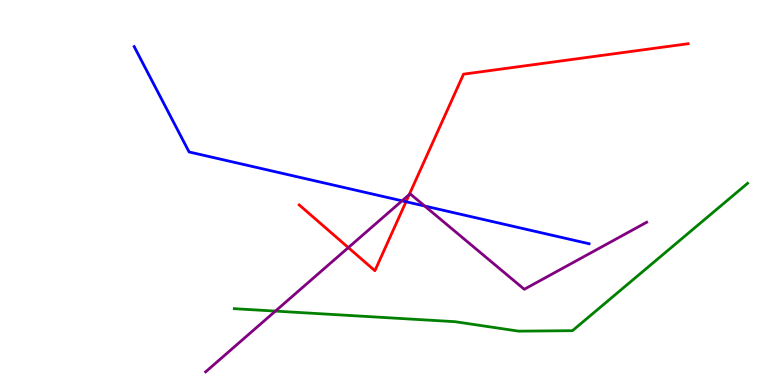[{'lines': ['blue', 'red'], 'intersections': [{'x': 5.24, 'y': 4.76}]}, {'lines': ['green', 'red'], 'intersections': []}, {'lines': ['purple', 'red'], 'intersections': [{'x': 4.49, 'y': 3.57}, {'x': 5.28, 'y': 4.95}]}, {'lines': ['blue', 'green'], 'intersections': []}, {'lines': ['blue', 'purple'], 'intersections': [{'x': 5.19, 'y': 4.78}, {'x': 5.48, 'y': 4.65}]}, {'lines': ['green', 'purple'], 'intersections': [{'x': 3.55, 'y': 1.92}]}]